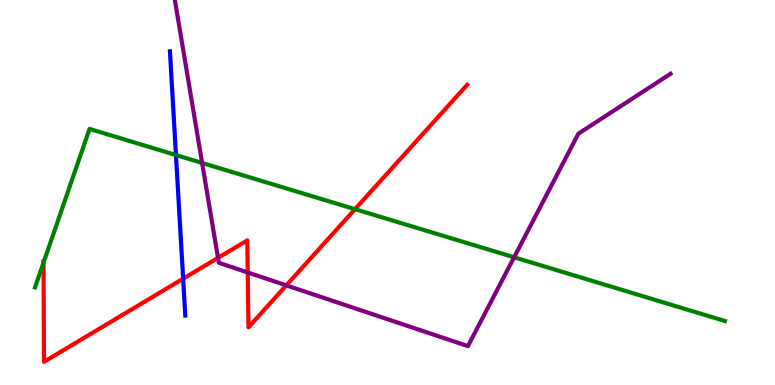[{'lines': ['blue', 'red'], 'intersections': [{'x': 2.36, 'y': 2.76}]}, {'lines': ['green', 'red'], 'intersections': [{'x': 0.562, 'y': 3.18}, {'x': 4.58, 'y': 4.57}]}, {'lines': ['purple', 'red'], 'intersections': [{'x': 2.81, 'y': 3.3}, {'x': 3.2, 'y': 2.92}, {'x': 3.69, 'y': 2.59}]}, {'lines': ['blue', 'green'], 'intersections': [{'x': 2.27, 'y': 5.97}]}, {'lines': ['blue', 'purple'], 'intersections': []}, {'lines': ['green', 'purple'], 'intersections': [{'x': 2.61, 'y': 5.77}, {'x': 6.63, 'y': 3.32}]}]